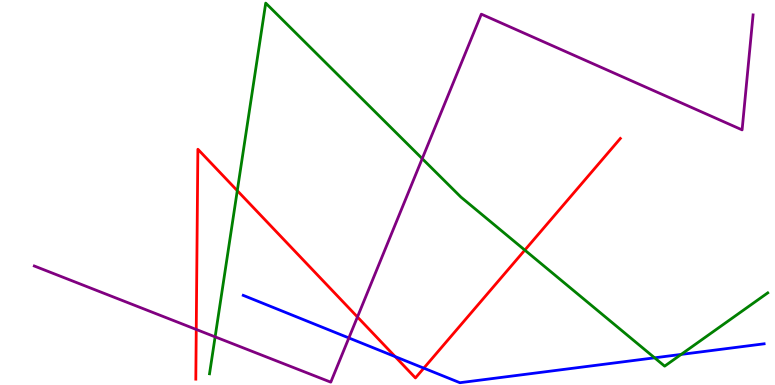[{'lines': ['blue', 'red'], 'intersections': [{'x': 5.1, 'y': 0.738}, {'x': 5.47, 'y': 0.438}]}, {'lines': ['green', 'red'], 'intersections': [{'x': 3.06, 'y': 5.05}, {'x': 6.77, 'y': 3.5}]}, {'lines': ['purple', 'red'], 'intersections': [{'x': 2.53, 'y': 1.44}, {'x': 4.61, 'y': 1.77}]}, {'lines': ['blue', 'green'], 'intersections': [{'x': 8.45, 'y': 0.706}, {'x': 8.79, 'y': 0.794}]}, {'lines': ['blue', 'purple'], 'intersections': [{'x': 4.5, 'y': 1.22}]}, {'lines': ['green', 'purple'], 'intersections': [{'x': 2.78, 'y': 1.25}, {'x': 5.45, 'y': 5.88}]}]